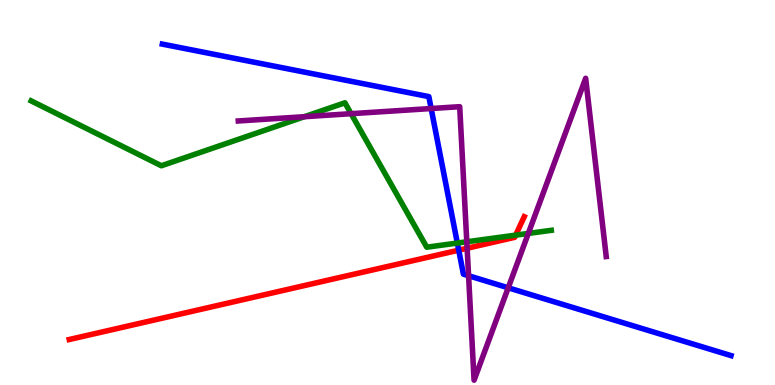[{'lines': ['blue', 'red'], 'intersections': [{'x': 5.92, 'y': 3.5}]}, {'lines': ['green', 'red'], 'intersections': [{'x': 6.65, 'y': 3.89}]}, {'lines': ['purple', 'red'], 'intersections': [{'x': 6.03, 'y': 3.55}]}, {'lines': ['blue', 'green'], 'intersections': [{'x': 5.9, 'y': 3.69}]}, {'lines': ['blue', 'purple'], 'intersections': [{'x': 5.56, 'y': 7.18}, {'x': 6.05, 'y': 2.84}, {'x': 6.56, 'y': 2.52}]}, {'lines': ['green', 'purple'], 'intersections': [{'x': 3.93, 'y': 6.97}, {'x': 4.53, 'y': 7.05}, {'x': 6.02, 'y': 3.72}, {'x': 6.82, 'y': 3.94}]}]